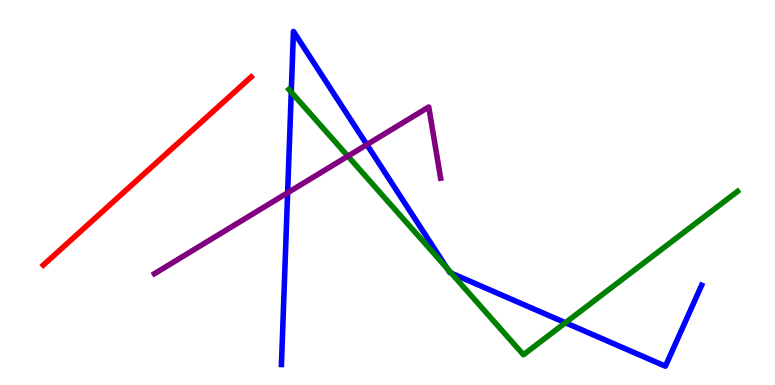[{'lines': ['blue', 'red'], 'intersections': []}, {'lines': ['green', 'red'], 'intersections': []}, {'lines': ['purple', 'red'], 'intersections': []}, {'lines': ['blue', 'green'], 'intersections': [{'x': 3.76, 'y': 7.61}, {'x': 5.77, 'y': 3.02}, {'x': 5.82, 'y': 2.91}, {'x': 7.3, 'y': 1.62}]}, {'lines': ['blue', 'purple'], 'intersections': [{'x': 3.71, 'y': 4.99}, {'x': 4.73, 'y': 6.24}]}, {'lines': ['green', 'purple'], 'intersections': [{'x': 4.49, 'y': 5.94}]}]